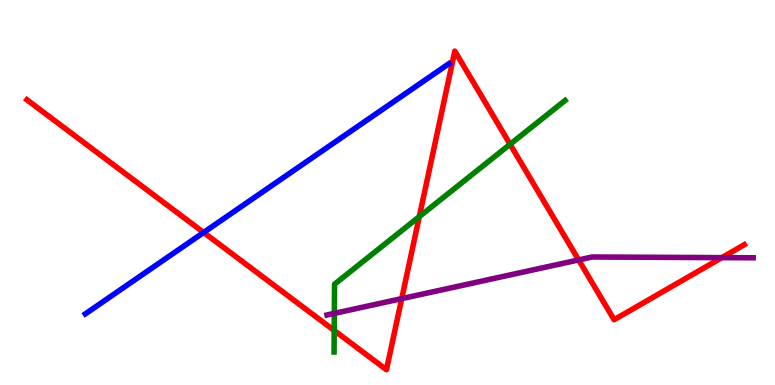[{'lines': ['blue', 'red'], 'intersections': [{'x': 2.63, 'y': 3.96}]}, {'lines': ['green', 'red'], 'intersections': [{'x': 4.31, 'y': 1.42}, {'x': 5.41, 'y': 4.37}, {'x': 6.58, 'y': 6.25}]}, {'lines': ['purple', 'red'], 'intersections': [{'x': 5.18, 'y': 2.24}, {'x': 7.47, 'y': 3.25}, {'x': 9.31, 'y': 3.31}]}, {'lines': ['blue', 'green'], 'intersections': []}, {'lines': ['blue', 'purple'], 'intersections': []}, {'lines': ['green', 'purple'], 'intersections': [{'x': 4.31, 'y': 1.86}]}]